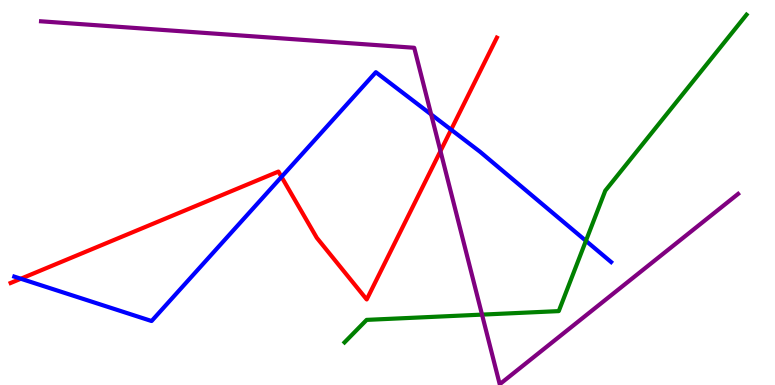[{'lines': ['blue', 'red'], 'intersections': [{'x': 0.269, 'y': 2.76}, {'x': 3.63, 'y': 5.41}, {'x': 5.82, 'y': 6.63}]}, {'lines': ['green', 'red'], 'intersections': []}, {'lines': ['purple', 'red'], 'intersections': [{'x': 5.68, 'y': 6.08}]}, {'lines': ['blue', 'green'], 'intersections': [{'x': 7.56, 'y': 3.74}]}, {'lines': ['blue', 'purple'], 'intersections': [{'x': 5.56, 'y': 7.03}]}, {'lines': ['green', 'purple'], 'intersections': [{'x': 6.22, 'y': 1.83}]}]